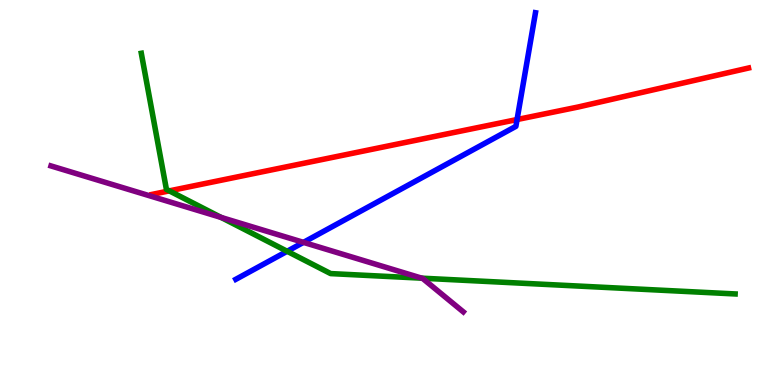[{'lines': ['blue', 'red'], 'intersections': [{'x': 6.67, 'y': 6.9}]}, {'lines': ['green', 'red'], 'intersections': [{'x': 2.18, 'y': 5.04}]}, {'lines': ['purple', 'red'], 'intersections': []}, {'lines': ['blue', 'green'], 'intersections': [{'x': 3.71, 'y': 3.47}]}, {'lines': ['blue', 'purple'], 'intersections': [{'x': 3.92, 'y': 3.7}]}, {'lines': ['green', 'purple'], 'intersections': [{'x': 2.85, 'y': 4.35}, {'x': 5.44, 'y': 2.77}]}]